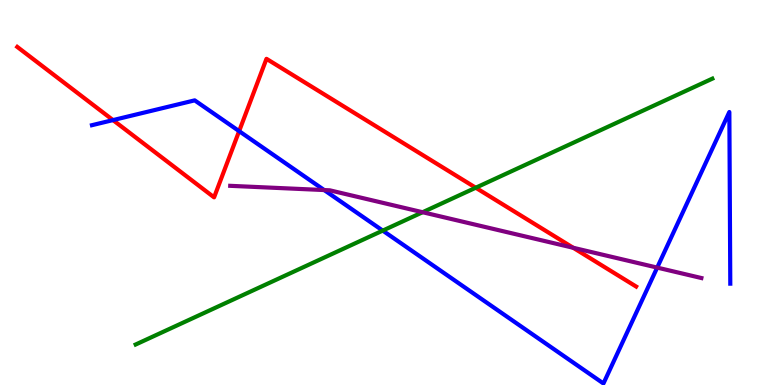[{'lines': ['blue', 'red'], 'intersections': [{'x': 1.46, 'y': 6.88}, {'x': 3.09, 'y': 6.59}]}, {'lines': ['green', 'red'], 'intersections': [{'x': 6.14, 'y': 5.12}]}, {'lines': ['purple', 'red'], 'intersections': [{'x': 7.4, 'y': 3.56}]}, {'lines': ['blue', 'green'], 'intersections': [{'x': 4.94, 'y': 4.01}]}, {'lines': ['blue', 'purple'], 'intersections': [{'x': 4.18, 'y': 5.06}, {'x': 8.48, 'y': 3.05}]}, {'lines': ['green', 'purple'], 'intersections': [{'x': 5.45, 'y': 4.49}]}]